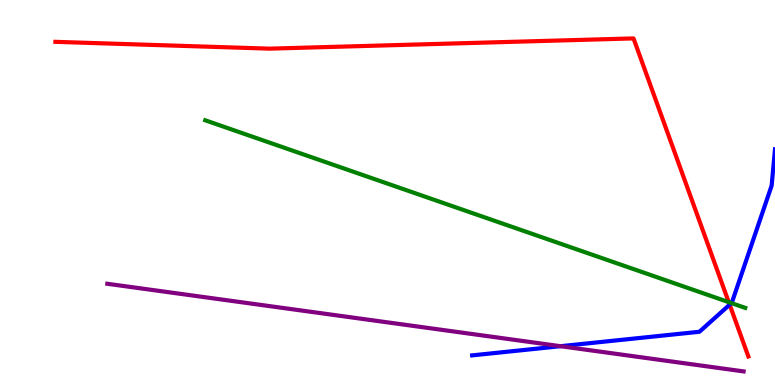[{'lines': ['blue', 'red'], 'intersections': [{'x': 9.41, 'y': 2.09}]}, {'lines': ['green', 'red'], 'intersections': [{'x': 9.4, 'y': 2.15}]}, {'lines': ['purple', 'red'], 'intersections': []}, {'lines': ['blue', 'green'], 'intersections': [{'x': 9.44, 'y': 2.13}]}, {'lines': ['blue', 'purple'], 'intersections': [{'x': 7.23, 'y': 1.01}]}, {'lines': ['green', 'purple'], 'intersections': []}]